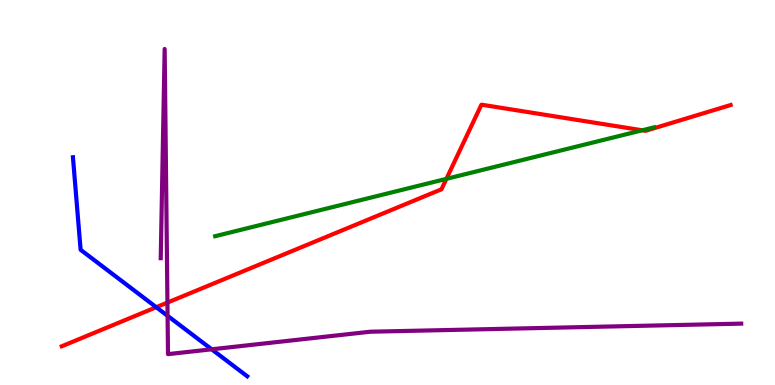[{'lines': ['blue', 'red'], 'intersections': [{'x': 2.02, 'y': 2.02}]}, {'lines': ['green', 'red'], 'intersections': [{'x': 5.76, 'y': 5.35}, {'x': 8.29, 'y': 6.62}]}, {'lines': ['purple', 'red'], 'intersections': [{'x': 2.16, 'y': 2.14}]}, {'lines': ['blue', 'green'], 'intersections': []}, {'lines': ['blue', 'purple'], 'intersections': [{'x': 2.16, 'y': 1.8}, {'x': 2.73, 'y': 0.927}]}, {'lines': ['green', 'purple'], 'intersections': []}]